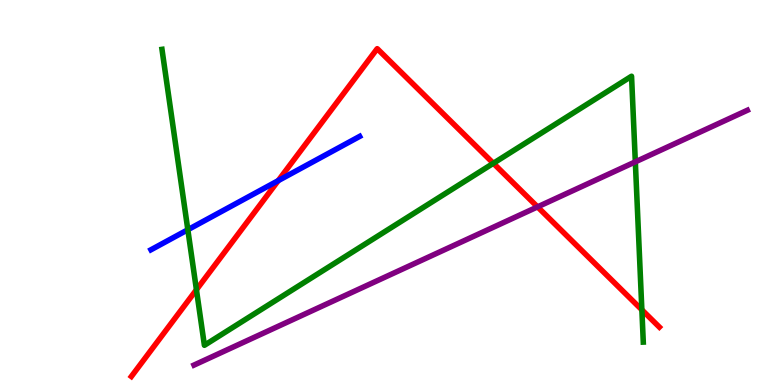[{'lines': ['blue', 'red'], 'intersections': [{'x': 3.59, 'y': 5.31}]}, {'lines': ['green', 'red'], 'intersections': [{'x': 2.53, 'y': 2.47}, {'x': 6.37, 'y': 5.76}, {'x': 8.28, 'y': 1.95}]}, {'lines': ['purple', 'red'], 'intersections': [{'x': 6.94, 'y': 4.63}]}, {'lines': ['blue', 'green'], 'intersections': [{'x': 2.42, 'y': 4.03}]}, {'lines': ['blue', 'purple'], 'intersections': []}, {'lines': ['green', 'purple'], 'intersections': [{'x': 8.2, 'y': 5.8}]}]